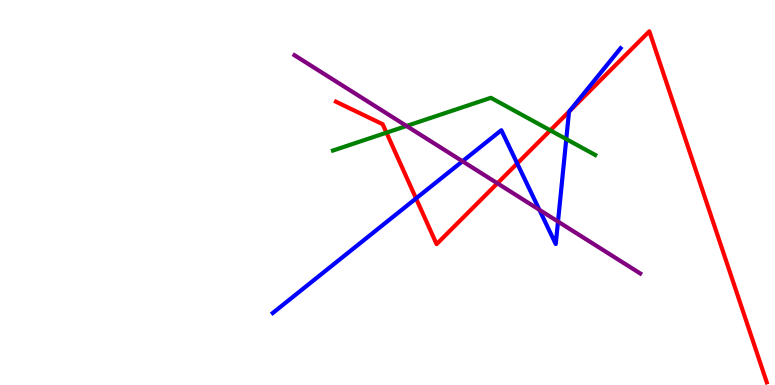[{'lines': ['blue', 'red'], 'intersections': [{'x': 5.37, 'y': 4.85}, {'x': 6.67, 'y': 5.75}, {'x': 7.35, 'y': 7.11}]}, {'lines': ['green', 'red'], 'intersections': [{'x': 4.99, 'y': 6.55}, {'x': 7.1, 'y': 6.61}]}, {'lines': ['purple', 'red'], 'intersections': [{'x': 6.42, 'y': 5.24}]}, {'lines': ['blue', 'green'], 'intersections': [{'x': 7.31, 'y': 6.39}]}, {'lines': ['blue', 'purple'], 'intersections': [{'x': 5.97, 'y': 5.81}, {'x': 6.96, 'y': 4.55}, {'x': 7.2, 'y': 4.25}]}, {'lines': ['green', 'purple'], 'intersections': [{'x': 5.25, 'y': 6.73}]}]